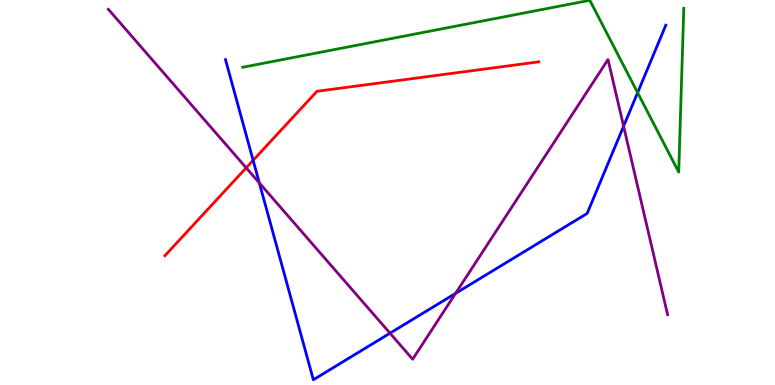[{'lines': ['blue', 'red'], 'intersections': [{'x': 3.27, 'y': 5.84}]}, {'lines': ['green', 'red'], 'intersections': []}, {'lines': ['purple', 'red'], 'intersections': [{'x': 3.18, 'y': 5.64}]}, {'lines': ['blue', 'green'], 'intersections': [{'x': 8.23, 'y': 7.59}]}, {'lines': ['blue', 'purple'], 'intersections': [{'x': 3.35, 'y': 5.25}, {'x': 5.03, 'y': 1.35}, {'x': 5.88, 'y': 2.38}, {'x': 8.05, 'y': 6.72}]}, {'lines': ['green', 'purple'], 'intersections': []}]